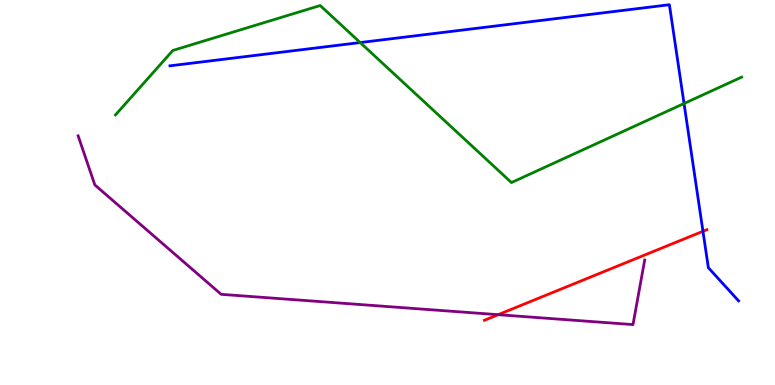[{'lines': ['blue', 'red'], 'intersections': [{'x': 9.07, 'y': 3.99}]}, {'lines': ['green', 'red'], 'intersections': []}, {'lines': ['purple', 'red'], 'intersections': [{'x': 6.43, 'y': 1.83}]}, {'lines': ['blue', 'green'], 'intersections': [{'x': 4.65, 'y': 8.89}, {'x': 8.83, 'y': 7.31}]}, {'lines': ['blue', 'purple'], 'intersections': []}, {'lines': ['green', 'purple'], 'intersections': []}]